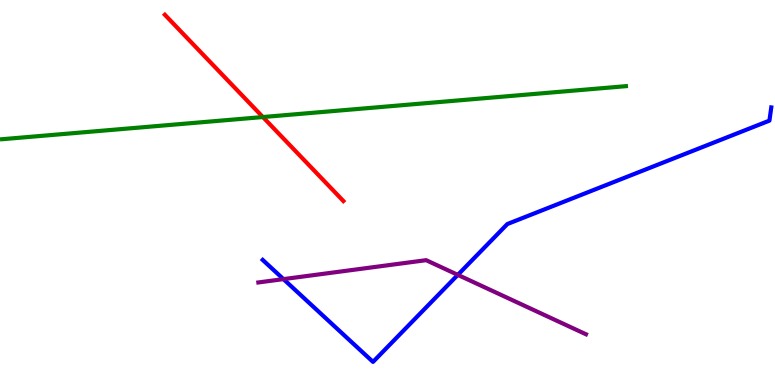[{'lines': ['blue', 'red'], 'intersections': []}, {'lines': ['green', 'red'], 'intersections': [{'x': 3.39, 'y': 6.96}]}, {'lines': ['purple', 'red'], 'intersections': []}, {'lines': ['blue', 'green'], 'intersections': []}, {'lines': ['blue', 'purple'], 'intersections': [{'x': 3.66, 'y': 2.75}, {'x': 5.91, 'y': 2.86}]}, {'lines': ['green', 'purple'], 'intersections': []}]